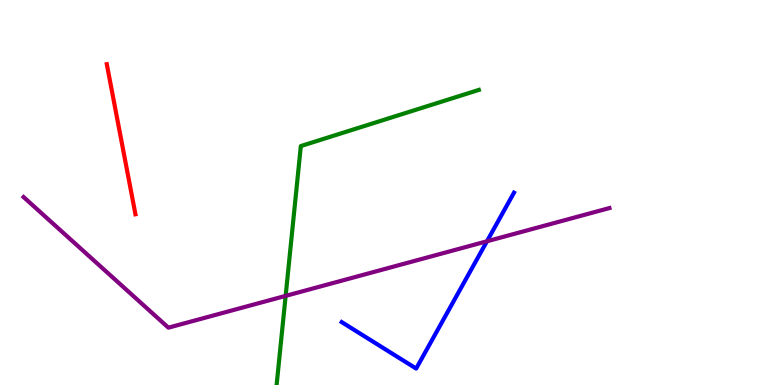[{'lines': ['blue', 'red'], 'intersections': []}, {'lines': ['green', 'red'], 'intersections': []}, {'lines': ['purple', 'red'], 'intersections': []}, {'lines': ['blue', 'green'], 'intersections': []}, {'lines': ['blue', 'purple'], 'intersections': [{'x': 6.28, 'y': 3.73}]}, {'lines': ['green', 'purple'], 'intersections': [{'x': 3.69, 'y': 2.31}]}]